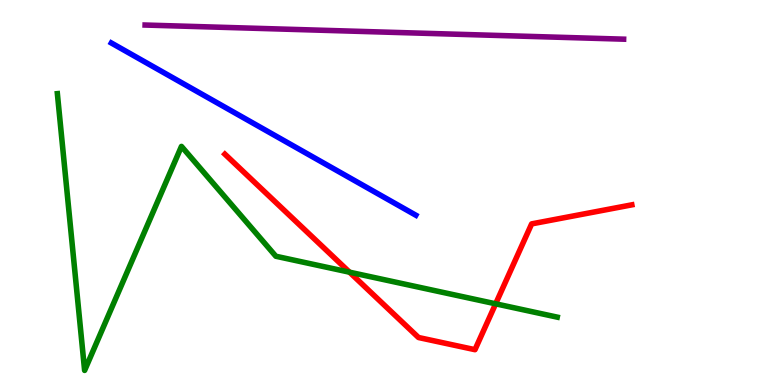[{'lines': ['blue', 'red'], 'intersections': []}, {'lines': ['green', 'red'], 'intersections': [{'x': 4.51, 'y': 2.93}, {'x': 6.4, 'y': 2.11}]}, {'lines': ['purple', 'red'], 'intersections': []}, {'lines': ['blue', 'green'], 'intersections': []}, {'lines': ['blue', 'purple'], 'intersections': []}, {'lines': ['green', 'purple'], 'intersections': []}]